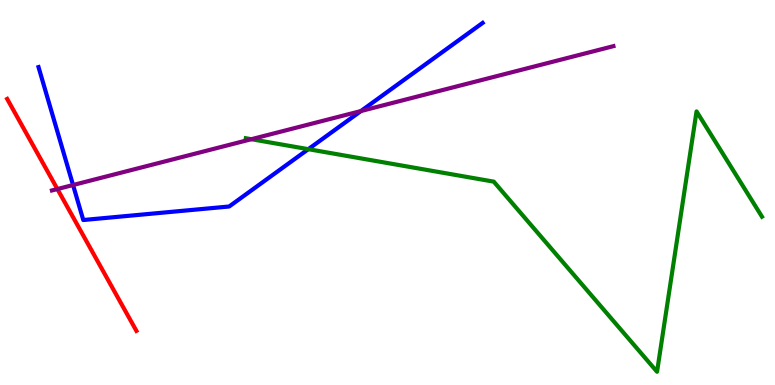[{'lines': ['blue', 'red'], 'intersections': []}, {'lines': ['green', 'red'], 'intersections': []}, {'lines': ['purple', 'red'], 'intersections': [{'x': 0.741, 'y': 5.09}]}, {'lines': ['blue', 'green'], 'intersections': [{'x': 3.98, 'y': 6.13}]}, {'lines': ['blue', 'purple'], 'intersections': [{'x': 0.942, 'y': 5.19}, {'x': 4.66, 'y': 7.12}]}, {'lines': ['green', 'purple'], 'intersections': [{'x': 3.24, 'y': 6.38}]}]